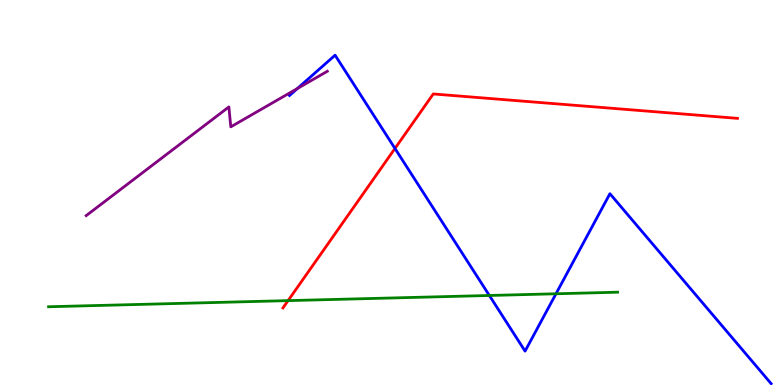[{'lines': ['blue', 'red'], 'intersections': [{'x': 5.1, 'y': 6.14}]}, {'lines': ['green', 'red'], 'intersections': [{'x': 3.72, 'y': 2.19}]}, {'lines': ['purple', 'red'], 'intersections': []}, {'lines': ['blue', 'green'], 'intersections': [{'x': 6.31, 'y': 2.33}, {'x': 7.17, 'y': 2.37}]}, {'lines': ['blue', 'purple'], 'intersections': [{'x': 3.84, 'y': 7.7}]}, {'lines': ['green', 'purple'], 'intersections': []}]